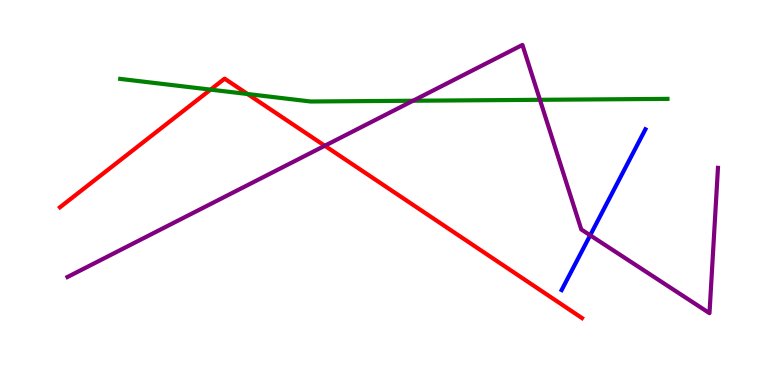[{'lines': ['blue', 'red'], 'intersections': []}, {'lines': ['green', 'red'], 'intersections': [{'x': 2.72, 'y': 7.67}, {'x': 3.19, 'y': 7.56}]}, {'lines': ['purple', 'red'], 'intersections': [{'x': 4.19, 'y': 6.21}]}, {'lines': ['blue', 'green'], 'intersections': []}, {'lines': ['blue', 'purple'], 'intersections': [{'x': 7.62, 'y': 3.89}]}, {'lines': ['green', 'purple'], 'intersections': [{'x': 5.33, 'y': 7.38}, {'x': 6.97, 'y': 7.41}]}]